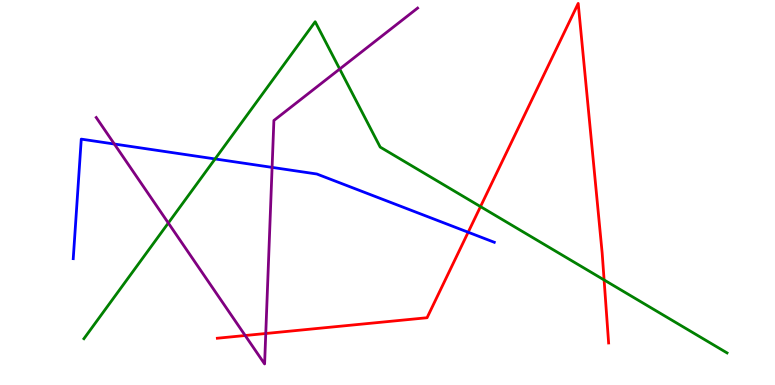[{'lines': ['blue', 'red'], 'intersections': [{'x': 6.04, 'y': 3.97}]}, {'lines': ['green', 'red'], 'intersections': [{'x': 6.2, 'y': 4.63}, {'x': 7.79, 'y': 2.73}]}, {'lines': ['purple', 'red'], 'intersections': [{'x': 3.16, 'y': 1.29}, {'x': 3.43, 'y': 1.34}]}, {'lines': ['blue', 'green'], 'intersections': [{'x': 2.78, 'y': 5.87}]}, {'lines': ['blue', 'purple'], 'intersections': [{'x': 1.48, 'y': 6.26}, {'x': 3.51, 'y': 5.65}]}, {'lines': ['green', 'purple'], 'intersections': [{'x': 2.17, 'y': 4.21}, {'x': 4.38, 'y': 8.21}]}]